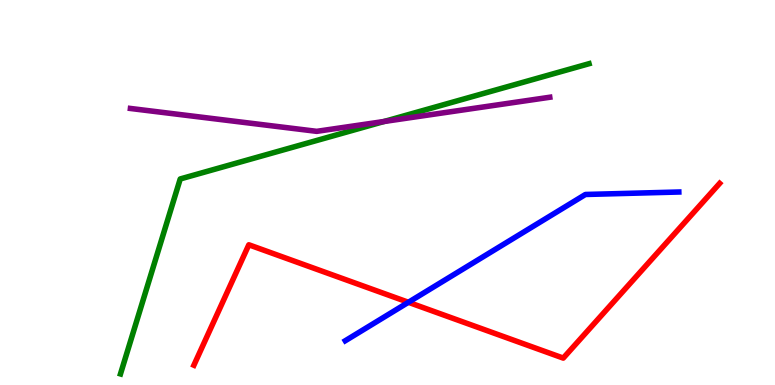[{'lines': ['blue', 'red'], 'intersections': [{'x': 5.27, 'y': 2.15}]}, {'lines': ['green', 'red'], 'intersections': []}, {'lines': ['purple', 'red'], 'intersections': []}, {'lines': ['blue', 'green'], 'intersections': []}, {'lines': ['blue', 'purple'], 'intersections': []}, {'lines': ['green', 'purple'], 'intersections': [{'x': 4.96, 'y': 6.84}]}]